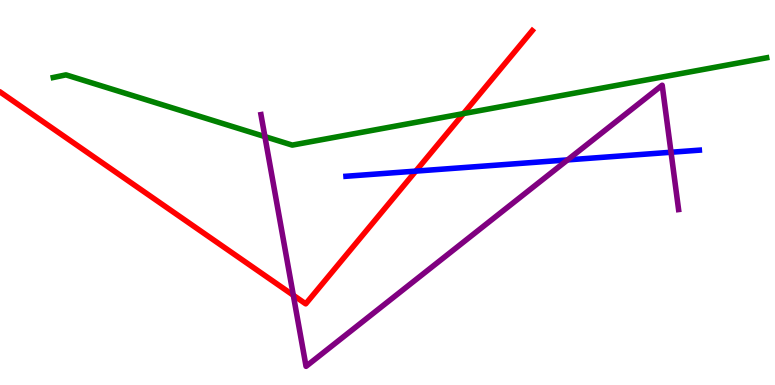[{'lines': ['blue', 'red'], 'intersections': [{'x': 5.36, 'y': 5.56}]}, {'lines': ['green', 'red'], 'intersections': [{'x': 5.98, 'y': 7.05}]}, {'lines': ['purple', 'red'], 'intersections': [{'x': 3.78, 'y': 2.33}]}, {'lines': ['blue', 'green'], 'intersections': []}, {'lines': ['blue', 'purple'], 'intersections': [{'x': 7.32, 'y': 5.85}, {'x': 8.66, 'y': 6.05}]}, {'lines': ['green', 'purple'], 'intersections': [{'x': 3.42, 'y': 6.45}]}]